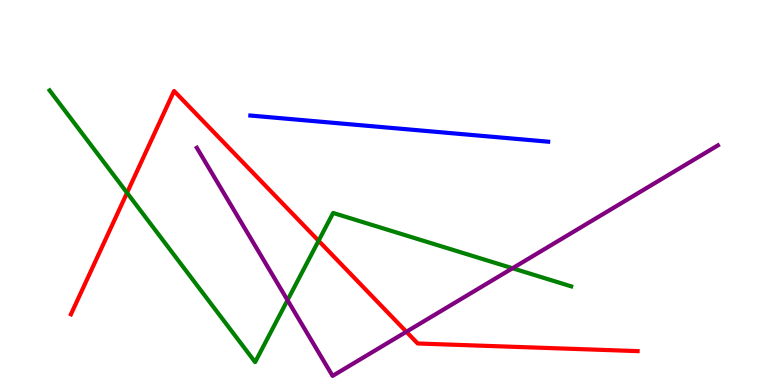[{'lines': ['blue', 'red'], 'intersections': []}, {'lines': ['green', 'red'], 'intersections': [{'x': 1.64, 'y': 4.99}, {'x': 4.11, 'y': 3.75}]}, {'lines': ['purple', 'red'], 'intersections': [{'x': 5.24, 'y': 1.38}]}, {'lines': ['blue', 'green'], 'intersections': []}, {'lines': ['blue', 'purple'], 'intersections': []}, {'lines': ['green', 'purple'], 'intersections': [{'x': 3.71, 'y': 2.2}, {'x': 6.61, 'y': 3.03}]}]